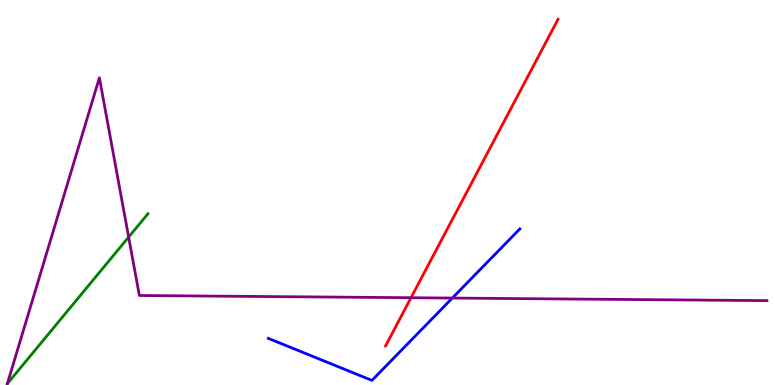[{'lines': ['blue', 'red'], 'intersections': []}, {'lines': ['green', 'red'], 'intersections': []}, {'lines': ['purple', 'red'], 'intersections': [{'x': 5.3, 'y': 2.27}]}, {'lines': ['blue', 'green'], 'intersections': []}, {'lines': ['blue', 'purple'], 'intersections': [{'x': 5.84, 'y': 2.26}]}, {'lines': ['green', 'purple'], 'intersections': [{'x': 1.66, 'y': 3.84}]}]